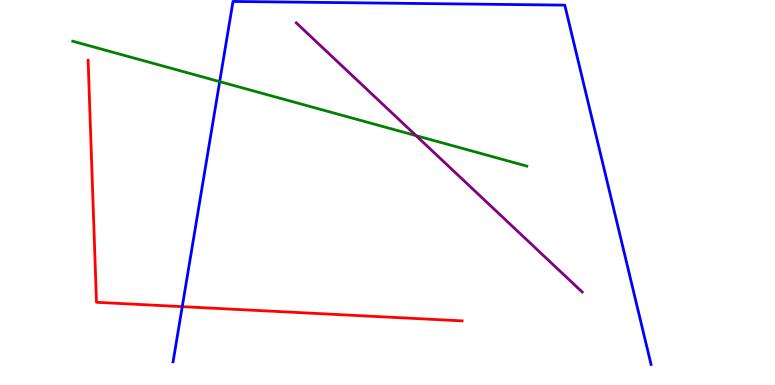[{'lines': ['blue', 'red'], 'intersections': [{'x': 2.35, 'y': 2.04}]}, {'lines': ['green', 'red'], 'intersections': []}, {'lines': ['purple', 'red'], 'intersections': []}, {'lines': ['blue', 'green'], 'intersections': [{'x': 2.83, 'y': 7.88}]}, {'lines': ['blue', 'purple'], 'intersections': []}, {'lines': ['green', 'purple'], 'intersections': [{'x': 5.37, 'y': 6.48}]}]